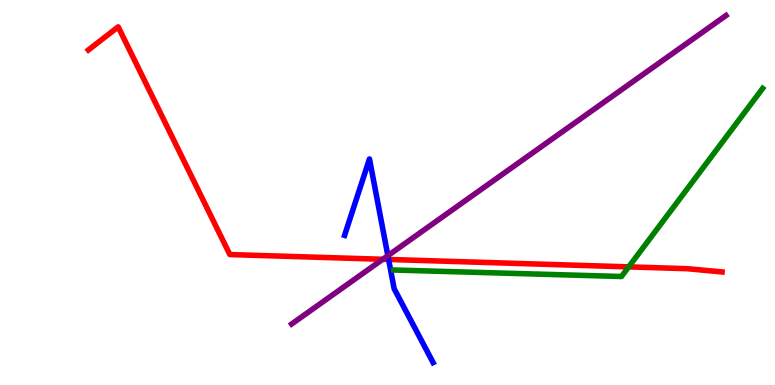[{'lines': ['blue', 'red'], 'intersections': [{'x': 5.01, 'y': 3.26}]}, {'lines': ['green', 'red'], 'intersections': [{'x': 8.11, 'y': 3.07}]}, {'lines': ['purple', 'red'], 'intersections': [{'x': 4.94, 'y': 3.27}]}, {'lines': ['blue', 'green'], 'intersections': []}, {'lines': ['blue', 'purple'], 'intersections': [{'x': 5.0, 'y': 3.36}]}, {'lines': ['green', 'purple'], 'intersections': []}]